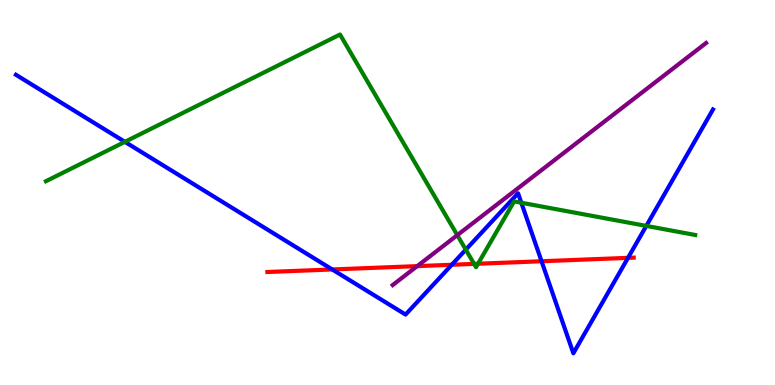[{'lines': ['blue', 'red'], 'intersections': [{'x': 4.29, 'y': 3.0}, {'x': 5.83, 'y': 3.12}, {'x': 6.99, 'y': 3.21}, {'x': 8.1, 'y': 3.3}]}, {'lines': ['green', 'red'], 'intersections': [{'x': 6.12, 'y': 3.15}, {'x': 6.17, 'y': 3.15}]}, {'lines': ['purple', 'red'], 'intersections': [{'x': 5.38, 'y': 3.09}]}, {'lines': ['blue', 'green'], 'intersections': [{'x': 1.61, 'y': 6.32}, {'x': 6.01, 'y': 3.52}, {'x': 6.73, 'y': 4.73}, {'x': 8.34, 'y': 4.13}]}, {'lines': ['blue', 'purple'], 'intersections': []}, {'lines': ['green', 'purple'], 'intersections': [{'x': 5.9, 'y': 3.89}]}]